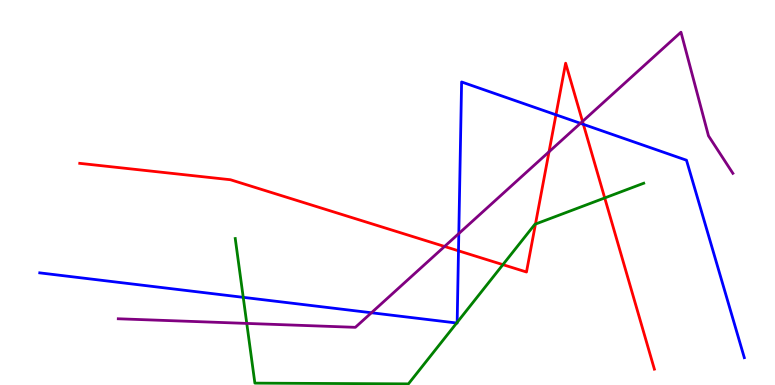[{'lines': ['blue', 'red'], 'intersections': [{'x': 5.92, 'y': 3.49}, {'x': 7.17, 'y': 7.02}, {'x': 7.53, 'y': 6.77}]}, {'lines': ['green', 'red'], 'intersections': [{'x': 6.49, 'y': 3.13}, {'x': 6.91, 'y': 4.18}, {'x': 7.8, 'y': 4.86}]}, {'lines': ['purple', 'red'], 'intersections': [{'x': 5.74, 'y': 3.6}, {'x': 7.08, 'y': 6.06}, {'x': 7.52, 'y': 6.85}]}, {'lines': ['blue', 'green'], 'intersections': [{'x': 3.14, 'y': 2.28}, {'x': 5.89, 'y': 1.61}, {'x': 5.9, 'y': 1.63}]}, {'lines': ['blue', 'purple'], 'intersections': [{'x': 4.79, 'y': 1.88}, {'x': 5.92, 'y': 3.93}, {'x': 7.49, 'y': 6.8}]}, {'lines': ['green', 'purple'], 'intersections': [{'x': 3.18, 'y': 1.6}]}]